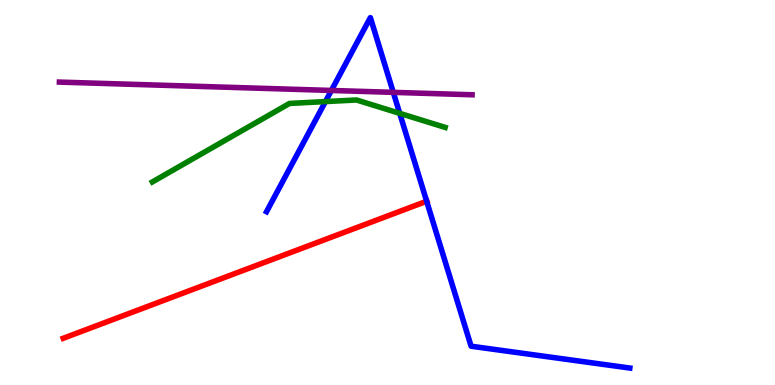[{'lines': ['blue', 'red'], 'intersections': [{'x': 5.51, 'y': 4.77}]}, {'lines': ['green', 'red'], 'intersections': []}, {'lines': ['purple', 'red'], 'intersections': []}, {'lines': ['blue', 'green'], 'intersections': [{'x': 4.2, 'y': 7.36}, {'x': 5.16, 'y': 7.06}]}, {'lines': ['blue', 'purple'], 'intersections': [{'x': 4.28, 'y': 7.65}, {'x': 5.07, 'y': 7.6}]}, {'lines': ['green', 'purple'], 'intersections': []}]